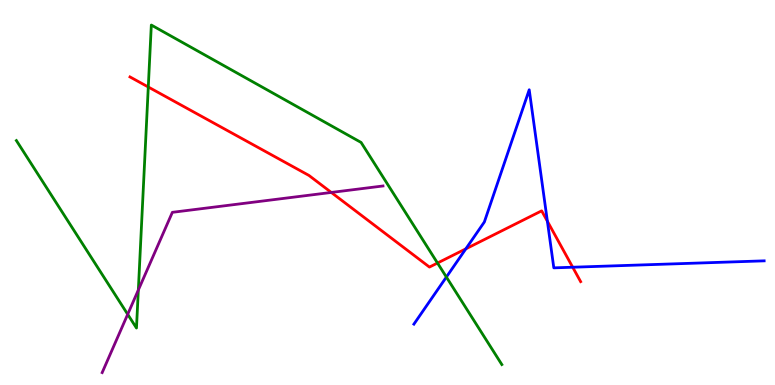[{'lines': ['blue', 'red'], 'intersections': [{'x': 6.01, 'y': 3.54}, {'x': 7.06, 'y': 4.25}, {'x': 7.39, 'y': 3.06}]}, {'lines': ['green', 'red'], 'intersections': [{'x': 1.91, 'y': 7.74}, {'x': 5.65, 'y': 3.17}]}, {'lines': ['purple', 'red'], 'intersections': [{'x': 4.27, 'y': 5.0}]}, {'lines': ['blue', 'green'], 'intersections': [{'x': 5.76, 'y': 2.8}]}, {'lines': ['blue', 'purple'], 'intersections': []}, {'lines': ['green', 'purple'], 'intersections': [{'x': 1.65, 'y': 1.84}, {'x': 1.79, 'y': 2.47}]}]